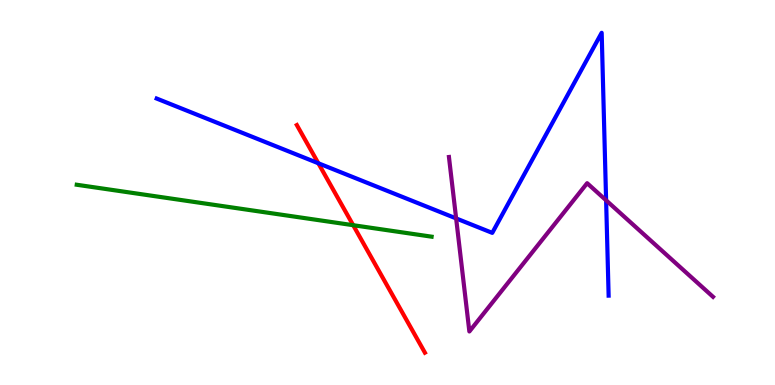[{'lines': ['blue', 'red'], 'intersections': [{'x': 4.11, 'y': 5.76}]}, {'lines': ['green', 'red'], 'intersections': [{'x': 4.56, 'y': 4.15}]}, {'lines': ['purple', 'red'], 'intersections': []}, {'lines': ['blue', 'green'], 'intersections': []}, {'lines': ['blue', 'purple'], 'intersections': [{'x': 5.89, 'y': 4.33}, {'x': 7.82, 'y': 4.8}]}, {'lines': ['green', 'purple'], 'intersections': []}]